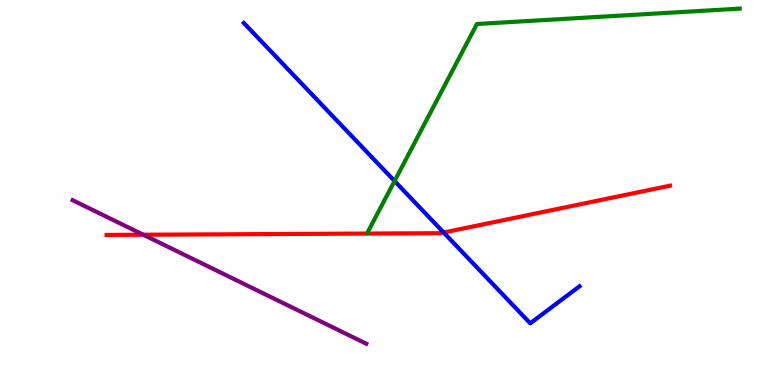[{'lines': ['blue', 'red'], 'intersections': [{'x': 5.72, 'y': 3.96}]}, {'lines': ['green', 'red'], 'intersections': []}, {'lines': ['purple', 'red'], 'intersections': [{'x': 1.85, 'y': 3.9}]}, {'lines': ['blue', 'green'], 'intersections': [{'x': 5.09, 'y': 5.3}]}, {'lines': ['blue', 'purple'], 'intersections': []}, {'lines': ['green', 'purple'], 'intersections': []}]